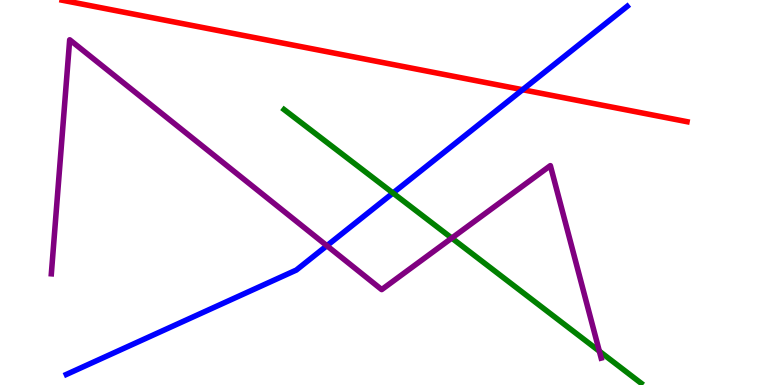[{'lines': ['blue', 'red'], 'intersections': [{'x': 6.74, 'y': 7.67}]}, {'lines': ['green', 'red'], 'intersections': []}, {'lines': ['purple', 'red'], 'intersections': []}, {'lines': ['blue', 'green'], 'intersections': [{'x': 5.07, 'y': 4.99}]}, {'lines': ['blue', 'purple'], 'intersections': [{'x': 4.22, 'y': 3.62}]}, {'lines': ['green', 'purple'], 'intersections': [{'x': 5.83, 'y': 3.82}, {'x': 7.73, 'y': 0.878}]}]